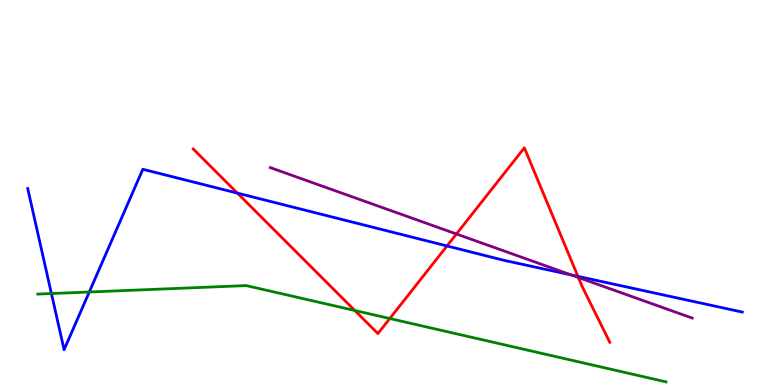[{'lines': ['blue', 'red'], 'intersections': [{'x': 3.06, 'y': 4.98}, {'x': 5.77, 'y': 3.61}, {'x': 7.46, 'y': 2.82}]}, {'lines': ['green', 'red'], 'intersections': [{'x': 4.58, 'y': 1.93}, {'x': 5.03, 'y': 1.73}]}, {'lines': ['purple', 'red'], 'intersections': [{'x': 5.89, 'y': 3.92}, {'x': 7.46, 'y': 2.79}]}, {'lines': ['blue', 'green'], 'intersections': [{'x': 0.663, 'y': 2.38}, {'x': 1.15, 'y': 2.42}]}, {'lines': ['blue', 'purple'], 'intersections': [{'x': 7.37, 'y': 2.86}]}, {'lines': ['green', 'purple'], 'intersections': []}]